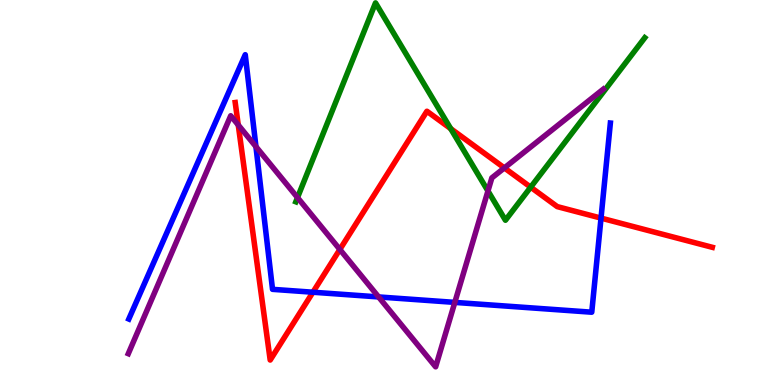[{'lines': ['blue', 'red'], 'intersections': [{'x': 4.04, 'y': 2.41}, {'x': 7.76, 'y': 4.33}]}, {'lines': ['green', 'red'], 'intersections': [{'x': 5.82, 'y': 6.66}, {'x': 6.85, 'y': 5.14}]}, {'lines': ['purple', 'red'], 'intersections': [{'x': 3.07, 'y': 6.75}, {'x': 4.39, 'y': 3.52}, {'x': 6.51, 'y': 5.64}]}, {'lines': ['blue', 'green'], 'intersections': []}, {'lines': ['blue', 'purple'], 'intersections': [{'x': 3.3, 'y': 6.19}, {'x': 4.89, 'y': 2.29}, {'x': 5.87, 'y': 2.15}]}, {'lines': ['green', 'purple'], 'intersections': [{'x': 3.84, 'y': 4.87}, {'x': 6.3, 'y': 5.04}]}]